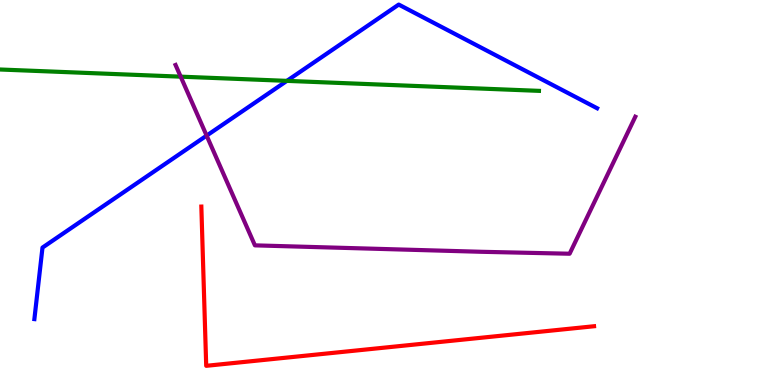[{'lines': ['blue', 'red'], 'intersections': []}, {'lines': ['green', 'red'], 'intersections': []}, {'lines': ['purple', 'red'], 'intersections': []}, {'lines': ['blue', 'green'], 'intersections': [{'x': 3.7, 'y': 7.9}]}, {'lines': ['blue', 'purple'], 'intersections': [{'x': 2.67, 'y': 6.48}]}, {'lines': ['green', 'purple'], 'intersections': [{'x': 2.33, 'y': 8.01}]}]